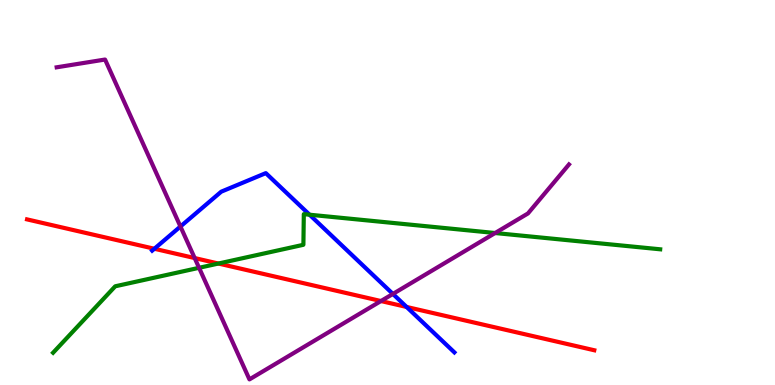[{'lines': ['blue', 'red'], 'intersections': [{'x': 1.99, 'y': 3.54}, {'x': 5.25, 'y': 2.03}]}, {'lines': ['green', 'red'], 'intersections': [{'x': 2.82, 'y': 3.15}]}, {'lines': ['purple', 'red'], 'intersections': [{'x': 2.51, 'y': 3.3}, {'x': 4.92, 'y': 2.18}]}, {'lines': ['blue', 'green'], 'intersections': [{'x': 3.99, 'y': 4.42}]}, {'lines': ['blue', 'purple'], 'intersections': [{'x': 2.33, 'y': 4.12}, {'x': 5.07, 'y': 2.37}]}, {'lines': ['green', 'purple'], 'intersections': [{'x': 2.57, 'y': 3.04}, {'x': 6.39, 'y': 3.95}]}]